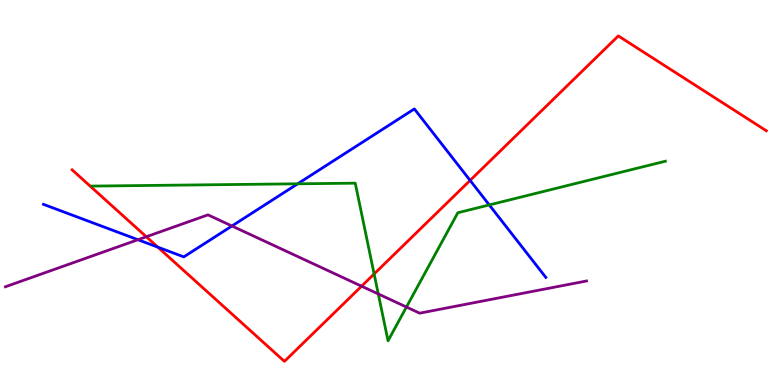[{'lines': ['blue', 'red'], 'intersections': [{'x': 2.04, 'y': 3.58}, {'x': 6.07, 'y': 5.31}]}, {'lines': ['green', 'red'], 'intersections': [{'x': 4.83, 'y': 2.88}]}, {'lines': ['purple', 'red'], 'intersections': [{'x': 1.89, 'y': 3.85}, {'x': 4.67, 'y': 2.57}]}, {'lines': ['blue', 'green'], 'intersections': [{'x': 3.84, 'y': 5.23}, {'x': 6.31, 'y': 4.68}]}, {'lines': ['blue', 'purple'], 'intersections': [{'x': 1.78, 'y': 3.77}, {'x': 2.99, 'y': 4.13}]}, {'lines': ['green', 'purple'], 'intersections': [{'x': 4.88, 'y': 2.36}, {'x': 5.24, 'y': 2.03}]}]